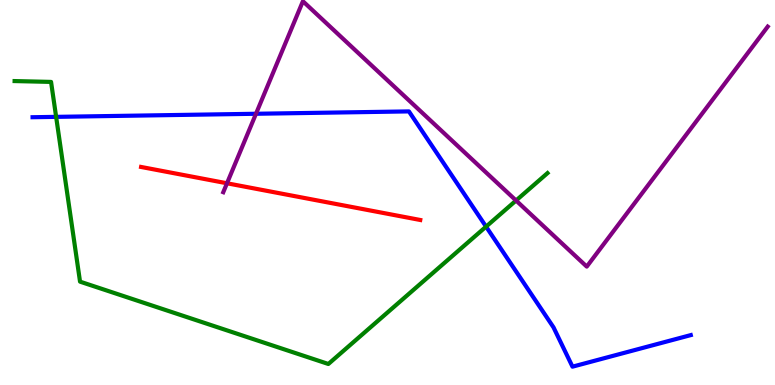[{'lines': ['blue', 'red'], 'intersections': []}, {'lines': ['green', 'red'], 'intersections': []}, {'lines': ['purple', 'red'], 'intersections': [{'x': 2.93, 'y': 5.24}]}, {'lines': ['blue', 'green'], 'intersections': [{'x': 0.724, 'y': 6.96}, {'x': 6.27, 'y': 4.11}]}, {'lines': ['blue', 'purple'], 'intersections': [{'x': 3.3, 'y': 7.04}]}, {'lines': ['green', 'purple'], 'intersections': [{'x': 6.66, 'y': 4.79}]}]